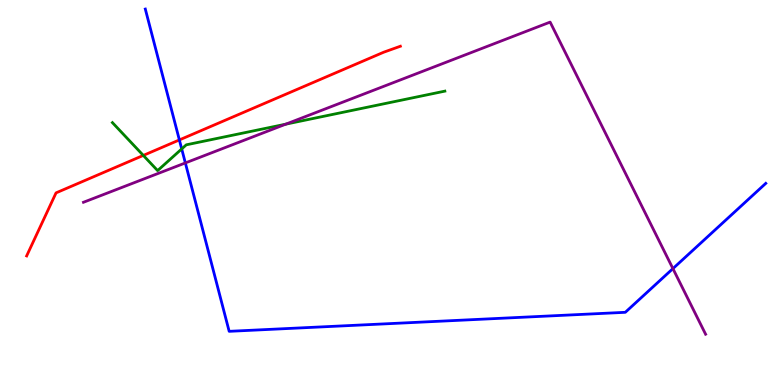[{'lines': ['blue', 'red'], 'intersections': [{'x': 2.31, 'y': 6.37}]}, {'lines': ['green', 'red'], 'intersections': [{'x': 1.85, 'y': 5.96}]}, {'lines': ['purple', 'red'], 'intersections': []}, {'lines': ['blue', 'green'], 'intersections': [{'x': 2.34, 'y': 6.13}]}, {'lines': ['blue', 'purple'], 'intersections': [{'x': 2.39, 'y': 5.77}, {'x': 8.68, 'y': 3.02}]}, {'lines': ['green', 'purple'], 'intersections': [{'x': 3.69, 'y': 6.77}]}]